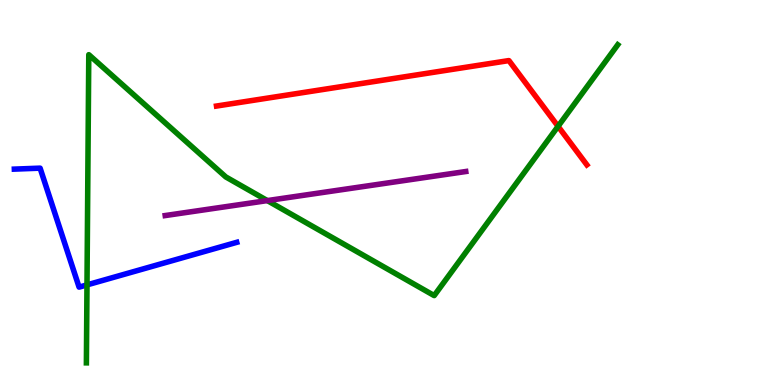[{'lines': ['blue', 'red'], 'intersections': []}, {'lines': ['green', 'red'], 'intersections': [{'x': 7.2, 'y': 6.72}]}, {'lines': ['purple', 'red'], 'intersections': []}, {'lines': ['blue', 'green'], 'intersections': [{'x': 1.12, 'y': 2.6}]}, {'lines': ['blue', 'purple'], 'intersections': []}, {'lines': ['green', 'purple'], 'intersections': [{'x': 3.45, 'y': 4.79}]}]